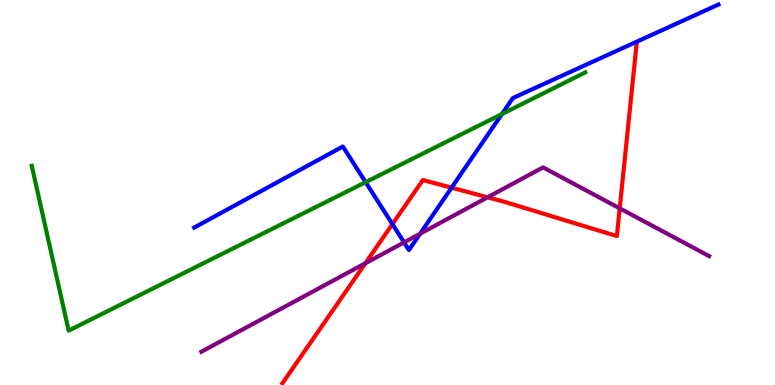[{'lines': ['blue', 'red'], 'intersections': [{'x': 5.06, 'y': 4.18}, {'x': 5.83, 'y': 5.12}]}, {'lines': ['green', 'red'], 'intersections': []}, {'lines': ['purple', 'red'], 'intersections': [{'x': 4.71, 'y': 3.16}, {'x': 6.29, 'y': 4.87}, {'x': 8.0, 'y': 4.59}]}, {'lines': ['blue', 'green'], 'intersections': [{'x': 4.72, 'y': 5.27}, {'x': 6.48, 'y': 7.04}]}, {'lines': ['blue', 'purple'], 'intersections': [{'x': 5.21, 'y': 3.7}, {'x': 5.42, 'y': 3.93}]}, {'lines': ['green', 'purple'], 'intersections': []}]